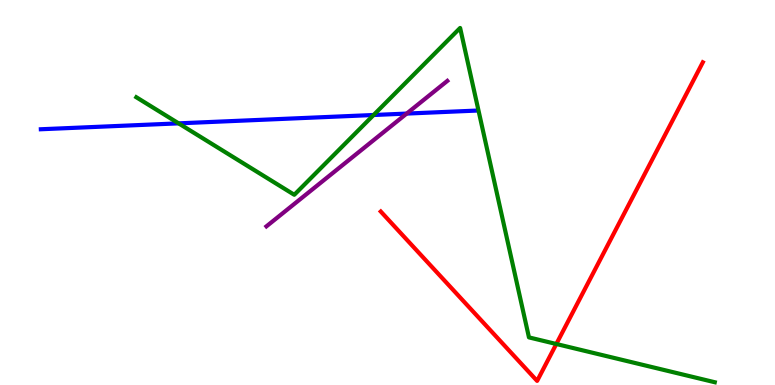[{'lines': ['blue', 'red'], 'intersections': []}, {'lines': ['green', 'red'], 'intersections': [{'x': 7.18, 'y': 1.06}]}, {'lines': ['purple', 'red'], 'intersections': []}, {'lines': ['blue', 'green'], 'intersections': [{'x': 2.3, 'y': 6.8}, {'x': 4.82, 'y': 7.01}]}, {'lines': ['blue', 'purple'], 'intersections': [{'x': 5.25, 'y': 7.05}]}, {'lines': ['green', 'purple'], 'intersections': []}]